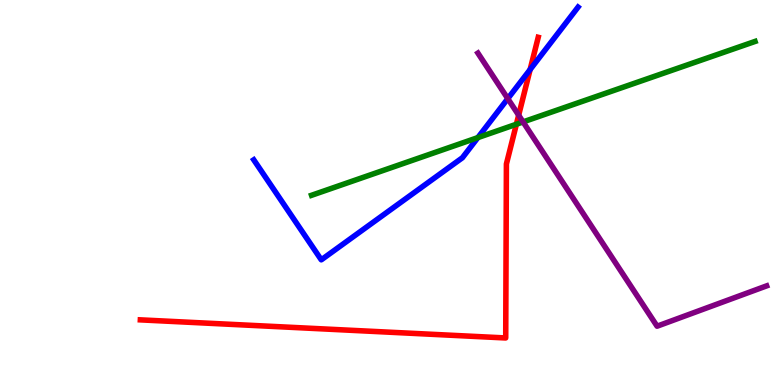[{'lines': ['blue', 'red'], 'intersections': [{'x': 6.84, 'y': 8.19}]}, {'lines': ['green', 'red'], 'intersections': [{'x': 6.66, 'y': 6.77}]}, {'lines': ['purple', 'red'], 'intersections': [{'x': 6.69, 'y': 7.01}]}, {'lines': ['blue', 'green'], 'intersections': [{'x': 6.17, 'y': 6.43}]}, {'lines': ['blue', 'purple'], 'intersections': [{'x': 6.55, 'y': 7.44}]}, {'lines': ['green', 'purple'], 'intersections': [{'x': 6.75, 'y': 6.83}]}]